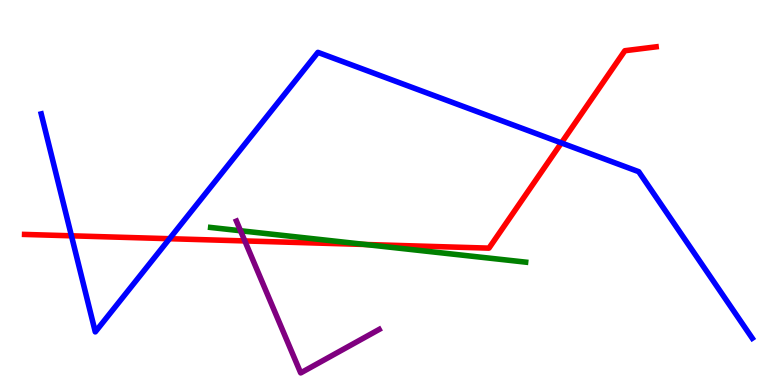[{'lines': ['blue', 'red'], 'intersections': [{'x': 0.922, 'y': 3.88}, {'x': 2.19, 'y': 3.8}, {'x': 7.24, 'y': 6.29}]}, {'lines': ['green', 'red'], 'intersections': [{'x': 4.71, 'y': 3.65}]}, {'lines': ['purple', 'red'], 'intersections': [{'x': 3.16, 'y': 3.74}]}, {'lines': ['blue', 'green'], 'intersections': []}, {'lines': ['blue', 'purple'], 'intersections': []}, {'lines': ['green', 'purple'], 'intersections': [{'x': 3.1, 'y': 4.01}]}]